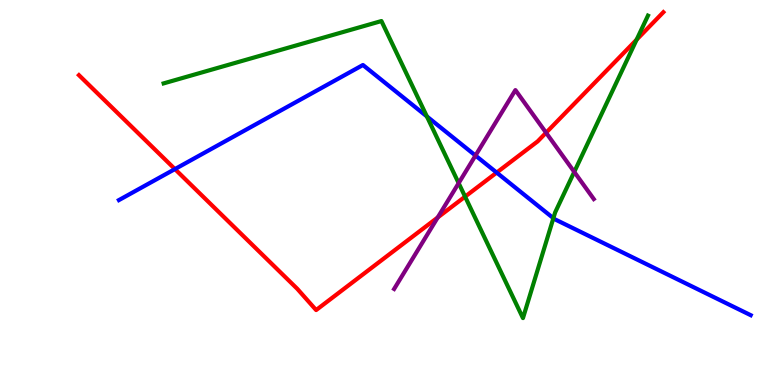[{'lines': ['blue', 'red'], 'intersections': [{'x': 2.26, 'y': 5.61}, {'x': 6.41, 'y': 5.52}]}, {'lines': ['green', 'red'], 'intersections': [{'x': 6.0, 'y': 4.89}, {'x': 8.21, 'y': 8.97}]}, {'lines': ['purple', 'red'], 'intersections': [{'x': 5.65, 'y': 4.35}, {'x': 7.05, 'y': 6.55}]}, {'lines': ['blue', 'green'], 'intersections': [{'x': 5.51, 'y': 6.98}, {'x': 7.14, 'y': 4.33}]}, {'lines': ['blue', 'purple'], 'intersections': [{'x': 6.14, 'y': 5.96}]}, {'lines': ['green', 'purple'], 'intersections': [{'x': 5.92, 'y': 5.24}, {'x': 7.41, 'y': 5.54}]}]